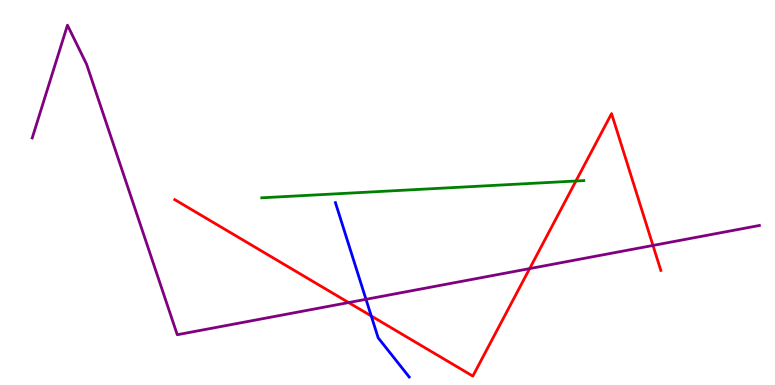[{'lines': ['blue', 'red'], 'intersections': [{'x': 4.79, 'y': 1.79}]}, {'lines': ['green', 'red'], 'intersections': [{'x': 7.43, 'y': 5.3}]}, {'lines': ['purple', 'red'], 'intersections': [{'x': 4.5, 'y': 2.14}, {'x': 6.83, 'y': 3.02}, {'x': 8.43, 'y': 3.62}]}, {'lines': ['blue', 'green'], 'intersections': []}, {'lines': ['blue', 'purple'], 'intersections': [{'x': 4.72, 'y': 2.23}]}, {'lines': ['green', 'purple'], 'intersections': []}]